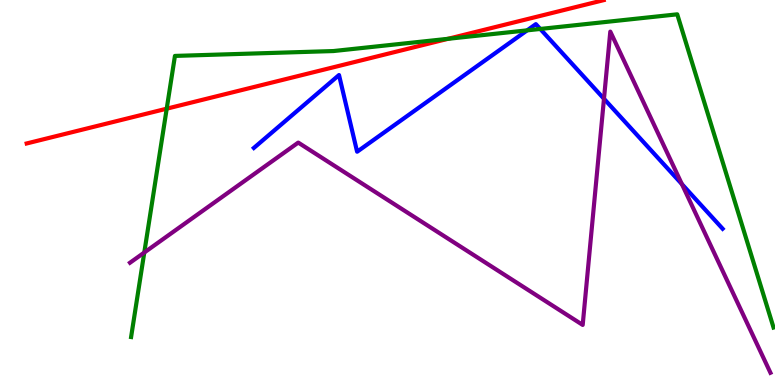[{'lines': ['blue', 'red'], 'intersections': []}, {'lines': ['green', 'red'], 'intersections': [{'x': 2.15, 'y': 7.18}, {'x': 5.78, 'y': 8.99}]}, {'lines': ['purple', 'red'], 'intersections': []}, {'lines': ['blue', 'green'], 'intersections': [{'x': 6.8, 'y': 9.21}, {'x': 6.97, 'y': 9.25}]}, {'lines': ['blue', 'purple'], 'intersections': [{'x': 7.79, 'y': 7.43}, {'x': 8.8, 'y': 5.22}]}, {'lines': ['green', 'purple'], 'intersections': [{'x': 1.86, 'y': 3.44}]}]